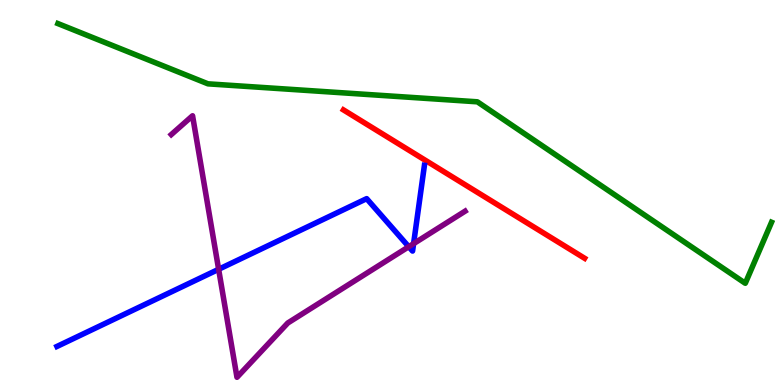[{'lines': ['blue', 'red'], 'intersections': []}, {'lines': ['green', 'red'], 'intersections': []}, {'lines': ['purple', 'red'], 'intersections': []}, {'lines': ['blue', 'green'], 'intersections': []}, {'lines': ['blue', 'purple'], 'intersections': [{'x': 2.82, 'y': 3.01}, {'x': 5.27, 'y': 3.59}, {'x': 5.34, 'y': 3.67}]}, {'lines': ['green', 'purple'], 'intersections': []}]